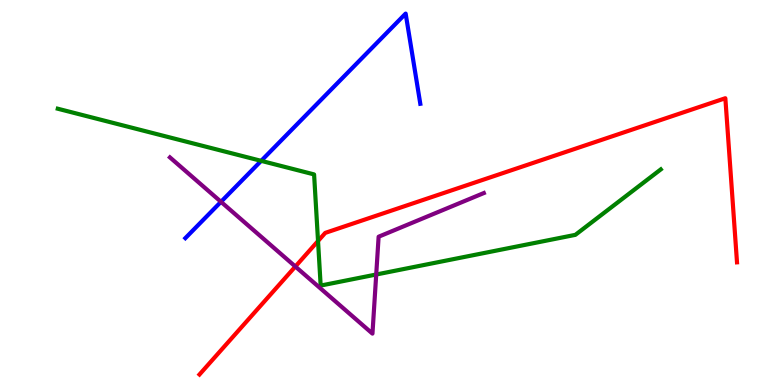[{'lines': ['blue', 'red'], 'intersections': []}, {'lines': ['green', 'red'], 'intersections': [{'x': 4.1, 'y': 3.74}]}, {'lines': ['purple', 'red'], 'intersections': [{'x': 3.81, 'y': 3.08}]}, {'lines': ['blue', 'green'], 'intersections': [{'x': 3.37, 'y': 5.82}]}, {'lines': ['blue', 'purple'], 'intersections': [{'x': 2.85, 'y': 4.76}]}, {'lines': ['green', 'purple'], 'intersections': [{'x': 4.85, 'y': 2.87}]}]